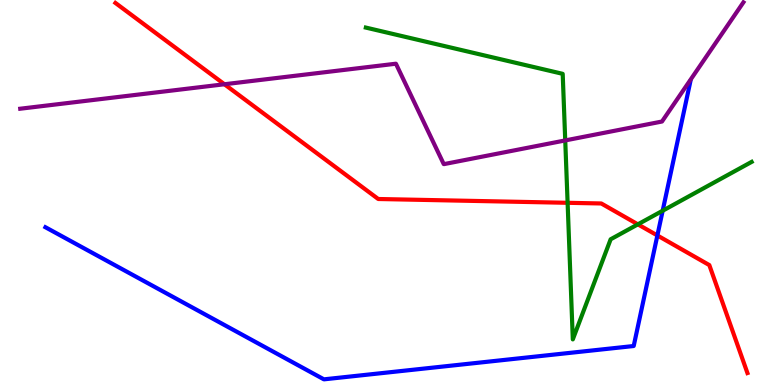[{'lines': ['blue', 'red'], 'intersections': [{'x': 8.48, 'y': 3.88}]}, {'lines': ['green', 'red'], 'intersections': [{'x': 7.32, 'y': 4.73}, {'x': 8.23, 'y': 4.17}]}, {'lines': ['purple', 'red'], 'intersections': [{'x': 2.9, 'y': 7.81}]}, {'lines': ['blue', 'green'], 'intersections': [{'x': 8.55, 'y': 4.53}]}, {'lines': ['blue', 'purple'], 'intersections': []}, {'lines': ['green', 'purple'], 'intersections': [{'x': 7.29, 'y': 6.35}]}]